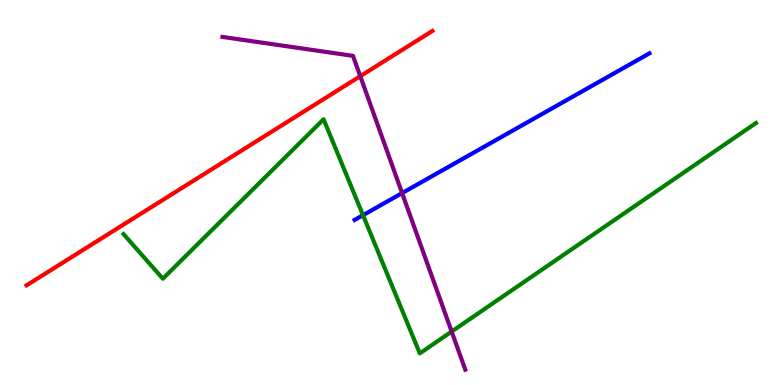[{'lines': ['blue', 'red'], 'intersections': []}, {'lines': ['green', 'red'], 'intersections': []}, {'lines': ['purple', 'red'], 'intersections': [{'x': 4.65, 'y': 8.02}]}, {'lines': ['blue', 'green'], 'intersections': [{'x': 4.68, 'y': 4.41}]}, {'lines': ['blue', 'purple'], 'intersections': [{'x': 5.19, 'y': 4.98}]}, {'lines': ['green', 'purple'], 'intersections': [{'x': 5.83, 'y': 1.39}]}]